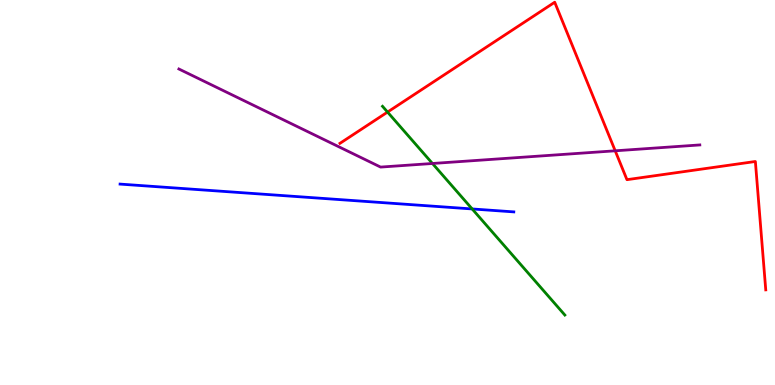[{'lines': ['blue', 'red'], 'intersections': []}, {'lines': ['green', 'red'], 'intersections': [{'x': 5.0, 'y': 7.09}]}, {'lines': ['purple', 'red'], 'intersections': [{'x': 7.94, 'y': 6.08}]}, {'lines': ['blue', 'green'], 'intersections': [{'x': 6.09, 'y': 4.57}]}, {'lines': ['blue', 'purple'], 'intersections': []}, {'lines': ['green', 'purple'], 'intersections': [{'x': 5.58, 'y': 5.75}]}]